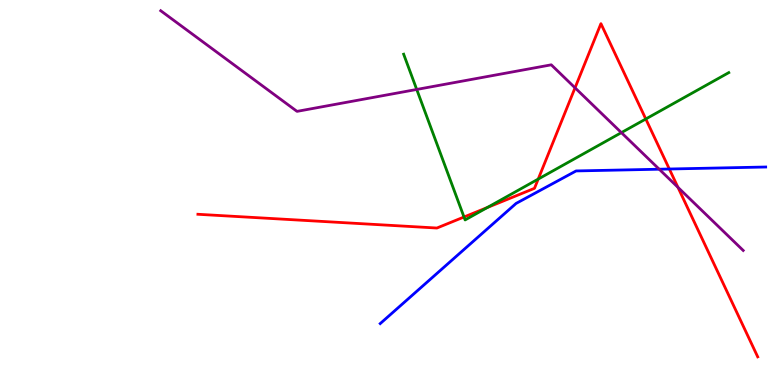[{'lines': ['blue', 'red'], 'intersections': [{'x': 8.64, 'y': 5.61}]}, {'lines': ['green', 'red'], 'intersections': [{'x': 5.99, 'y': 4.36}, {'x': 6.29, 'y': 4.61}, {'x': 6.94, 'y': 5.35}, {'x': 8.33, 'y': 6.91}]}, {'lines': ['purple', 'red'], 'intersections': [{'x': 7.42, 'y': 7.72}, {'x': 8.75, 'y': 5.13}]}, {'lines': ['blue', 'green'], 'intersections': []}, {'lines': ['blue', 'purple'], 'intersections': [{'x': 8.51, 'y': 5.6}]}, {'lines': ['green', 'purple'], 'intersections': [{'x': 5.38, 'y': 7.68}, {'x': 8.02, 'y': 6.56}]}]